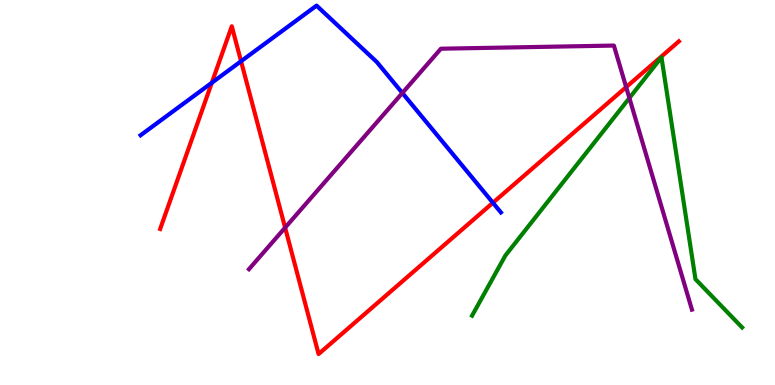[{'lines': ['blue', 'red'], 'intersections': [{'x': 2.73, 'y': 7.85}, {'x': 3.11, 'y': 8.41}, {'x': 6.36, 'y': 4.73}]}, {'lines': ['green', 'red'], 'intersections': []}, {'lines': ['purple', 'red'], 'intersections': [{'x': 3.68, 'y': 4.09}, {'x': 8.08, 'y': 7.74}]}, {'lines': ['blue', 'green'], 'intersections': []}, {'lines': ['blue', 'purple'], 'intersections': [{'x': 5.19, 'y': 7.58}]}, {'lines': ['green', 'purple'], 'intersections': [{'x': 8.12, 'y': 7.45}]}]